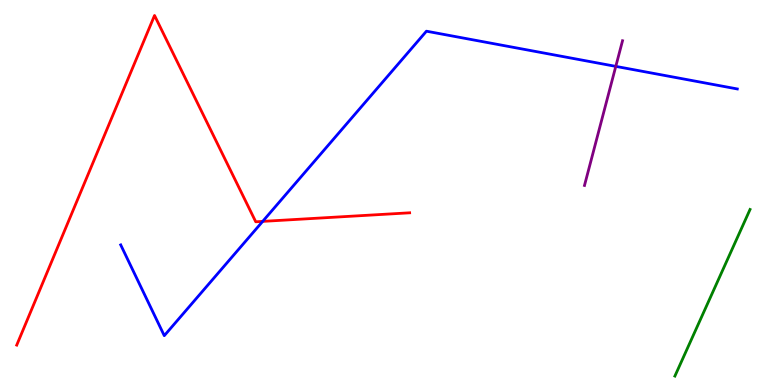[{'lines': ['blue', 'red'], 'intersections': [{'x': 3.39, 'y': 4.25}]}, {'lines': ['green', 'red'], 'intersections': []}, {'lines': ['purple', 'red'], 'intersections': []}, {'lines': ['blue', 'green'], 'intersections': []}, {'lines': ['blue', 'purple'], 'intersections': [{'x': 7.95, 'y': 8.28}]}, {'lines': ['green', 'purple'], 'intersections': []}]